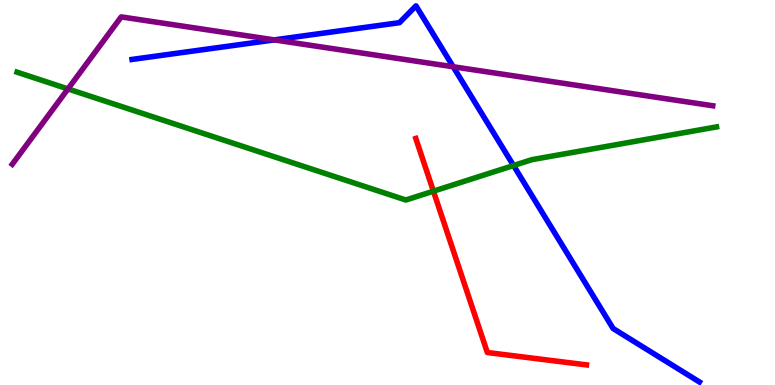[{'lines': ['blue', 'red'], 'intersections': []}, {'lines': ['green', 'red'], 'intersections': [{'x': 5.59, 'y': 5.03}]}, {'lines': ['purple', 'red'], 'intersections': []}, {'lines': ['blue', 'green'], 'intersections': [{'x': 6.63, 'y': 5.7}]}, {'lines': ['blue', 'purple'], 'intersections': [{'x': 3.54, 'y': 8.96}, {'x': 5.85, 'y': 8.27}]}, {'lines': ['green', 'purple'], 'intersections': [{'x': 0.877, 'y': 7.69}]}]